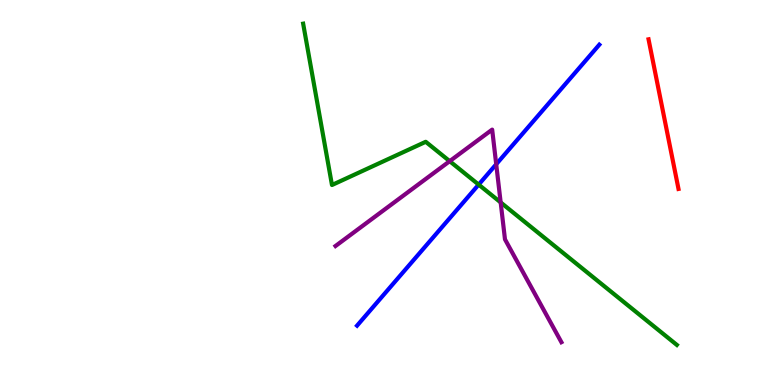[{'lines': ['blue', 'red'], 'intersections': []}, {'lines': ['green', 'red'], 'intersections': []}, {'lines': ['purple', 'red'], 'intersections': []}, {'lines': ['blue', 'green'], 'intersections': [{'x': 6.18, 'y': 5.2}]}, {'lines': ['blue', 'purple'], 'intersections': [{'x': 6.4, 'y': 5.73}]}, {'lines': ['green', 'purple'], 'intersections': [{'x': 5.8, 'y': 5.81}, {'x': 6.46, 'y': 4.74}]}]